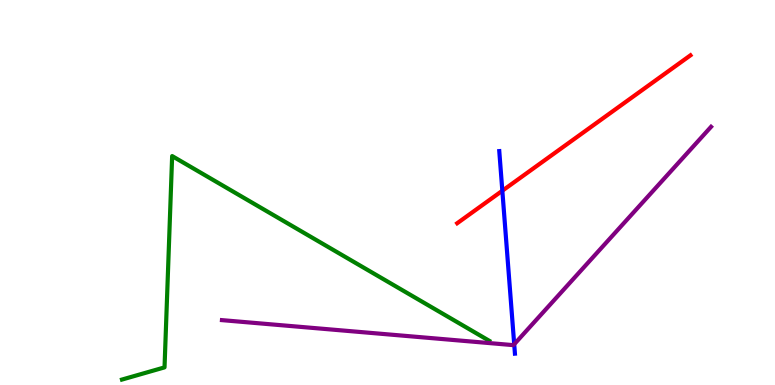[{'lines': ['blue', 'red'], 'intersections': [{'x': 6.48, 'y': 5.05}]}, {'lines': ['green', 'red'], 'intersections': []}, {'lines': ['purple', 'red'], 'intersections': []}, {'lines': ['blue', 'green'], 'intersections': []}, {'lines': ['blue', 'purple'], 'intersections': [{'x': 6.63, 'y': 1.06}]}, {'lines': ['green', 'purple'], 'intersections': []}]